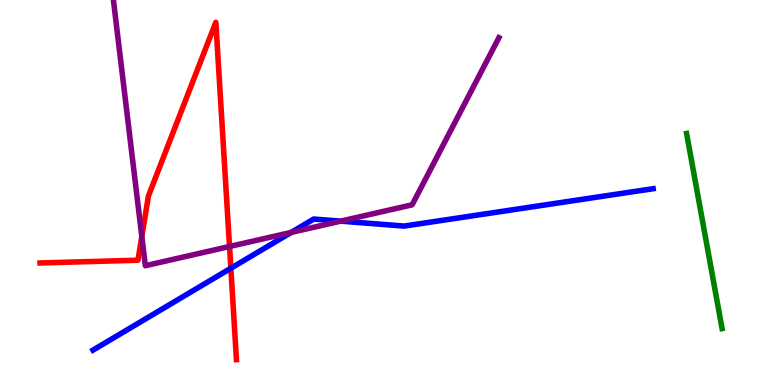[{'lines': ['blue', 'red'], 'intersections': [{'x': 2.98, 'y': 3.03}]}, {'lines': ['green', 'red'], 'intersections': []}, {'lines': ['purple', 'red'], 'intersections': [{'x': 1.83, 'y': 3.86}, {'x': 2.96, 'y': 3.6}]}, {'lines': ['blue', 'green'], 'intersections': []}, {'lines': ['blue', 'purple'], 'intersections': [{'x': 3.76, 'y': 3.96}, {'x': 4.4, 'y': 4.26}]}, {'lines': ['green', 'purple'], 'intersections': []}]